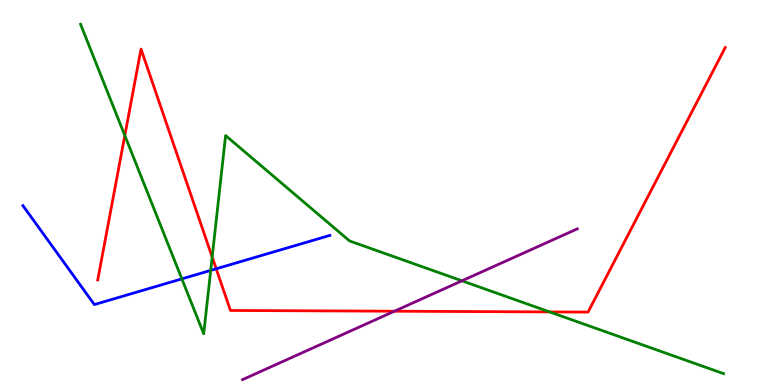[{'lines': ['blue', 'red'], 'intersections': [{'x': 2.79, 'y': 3.02}]}, {'lines': ['green', 'red'], 'intersections': [{'x': 1.61, 'y': 6.48}, {'x': 2.74, 'y': 3.32}, {'x': 7.09, 'y': 1.9}]}, {'lines': ['purple', 'red'], 'intersections': [{'x': 5.09, 'y': 1.92}]}, {'lines': ['blue', 'green'], 'intersections': [{'x': 2.35, 'y': 2.76}, {'x': 2.72, 'y': 2.98}]}, {'lines': ['blue', 'purple'], 'intersections': []}, {'lines': ['green', 'purple'], 'intersections': [{'x': 5.96, 'y': 2.71}]}]